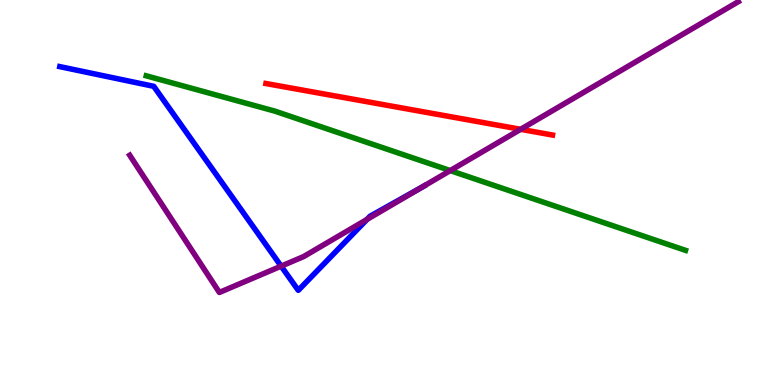[{'lines': ['blue', 'red'], 'intersections': []}, {'lines': ['green', 'red'], 'intersections': []}, {'lines': ['purple', 'red'], 'intersections': [{'x': 6.72, 'y': 6.64}]}, {'lines': ['blue', 'green'], 'intersections': []}, {'lines': ['blue', 'purple'], 'intersections': [{'x': 3.63, 'y': 3.09}, {'x': 4.74, 'y': 4.3}, {'x': 5.45, 'y': 5.14}]}, {'lines': ['green', 'purple'], 'intersections': [{'x': 5.81, 'y': 5.57}]}]